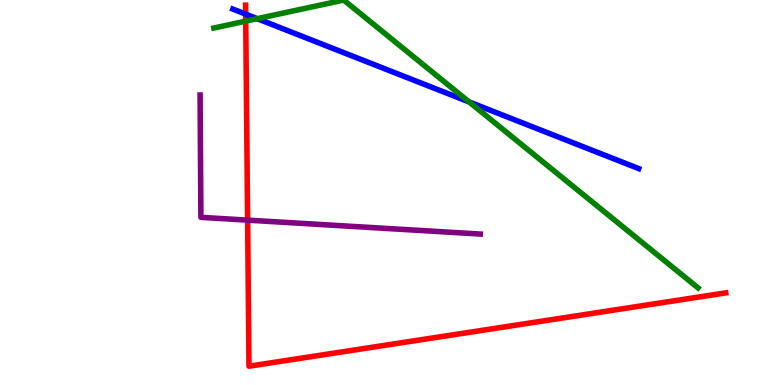[{'lines': ['blue', 'red'], 'intersections': [{'x': 3.17, 'y': 9.63}]}, {'lines': ['green', 'red'], 'intersections': [{'x': 3.17, 'y': 9.45}]}, {'lines': ['purple', 'red'], 'intersections': [{'x': 3.2, 'y': 4.28}]}, {'lines': ['blue', 'green'], 'intersections': [{'x': 3.32, 'y': 9.51}, {'x': 6.05, 'y': 7.35}]}, {'lines': ['blue', 'purple'], 'intersections': []}, {'lines': ['green', 'purple'], 'intersections': []}]